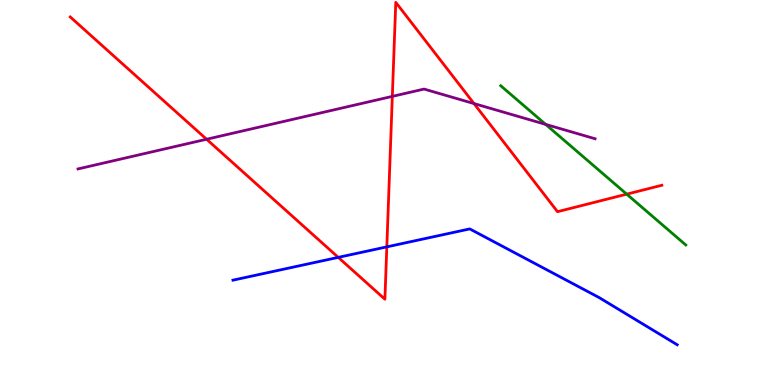[{'lines': ['blue', 'red'], 'intersections': [{'x': 4.36, 'y': 3.31}, {'x': 4.99, 'y': 3.59}]}, {'lines': ['green', 'red'], 'intersections': [{'x': 8.09, 'y': 4.96}]}, {'lines': ['purple', 'red'], 'intersections': [{'x': 2.67, 'y': 6.38}, {'x': 5.06, 'y': 7.5}, {'x': 6.12, 'y': 7.31}]}, {'lines': ['blue', 'green'], 'intersections': []}, {'lines': ['blue', 'purple'], 'intersections': []}, {'lines': ['green', 'purple'], 'intersections': [{'x': 7.04, 'y': 6.77}]}]